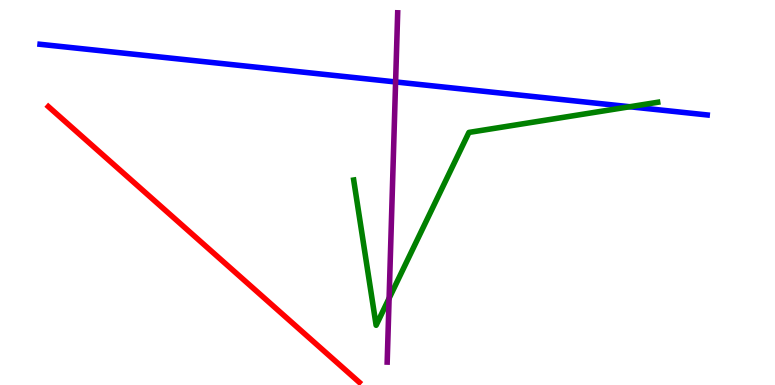[{'lines': ['blue', 'red'], 'intersections': []}, {'lines': ['green', 'red'], 'intersections': []}, {'lines': ['purple', 'red'], 'intersections': []}, {'lines': ['blue', 'green'], 'intersections': [{'x': 8.13, 'y': 7.23}]}, {'lines': ['blue', 'purple'], 'intersections': [{'x': 5.1, 'y': 7.87}]}, {'lines': ['green', 'purple'], 'intersections': [{'x': 5.02, 'y': 2.25}]}]